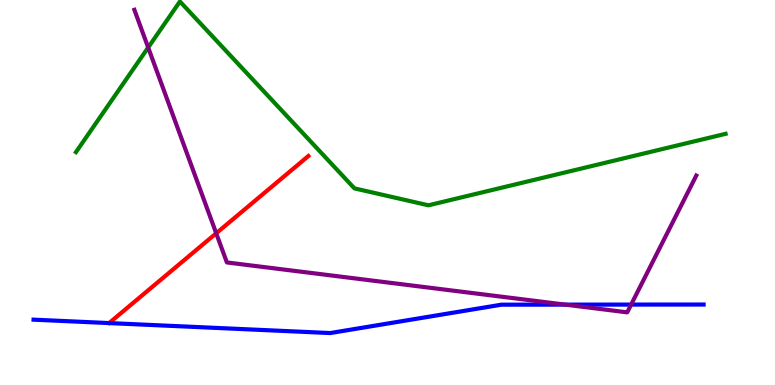[{'lines': ['blue', 'red'], 'intersections': []}, {'lines': ['green', 'red'], 'intersections': []}, {'lines': ['purple', 'red'], 'intersections': [{'x': 2.79, 'y': 3.94}]}, {'lines': ['blue', 'green'], 'intersections': []}, {'lines': ['blue', 'purple'], 'intersections': [{'x': 7.29, 'y': 2.09}, {'x': 8.14, 'y': 2.09}]}, {'lines': ['green', 'purple'], 'intersections': [{'x': 1.91, 'y': 8.77}]}]